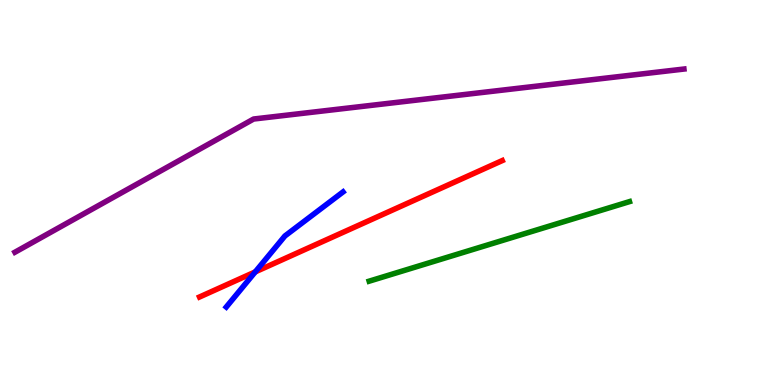[{'lines': ['blue', 'red'], 'intersections': [{'x': 3.29, 'y': 2.94}]}, {'lines': ['green', 'red'], 'intersections': []}, {'lines': ['purple', 'red'], 'intersections': []}, {'lines': ['blue', 'green'], 'intersections': []}, {'lines': ['blue', 'purple'], 'intersections': []}, {'lines': ['green', 'purple'], 'intersections': []}]